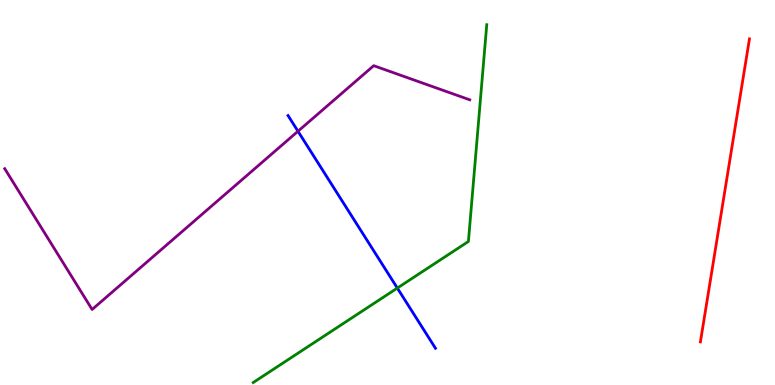[{'lines': ['blue', 'red'], 'intersections': []}, {'lines': ['green', 'red'], 'intersections': []}, {'lines': ['purple', 'red'], 'intersections': []}, {'lines': ['blue', 'green'], 'intersections': [{'x': 5.13, 'y': 2.52}]}, {'lines': ['blue', 'purple'], 'intersections': [{'x': 3.84, 'y': 6.59}]}, {'lines': ['green', 'purple'], 'intersections': []}]